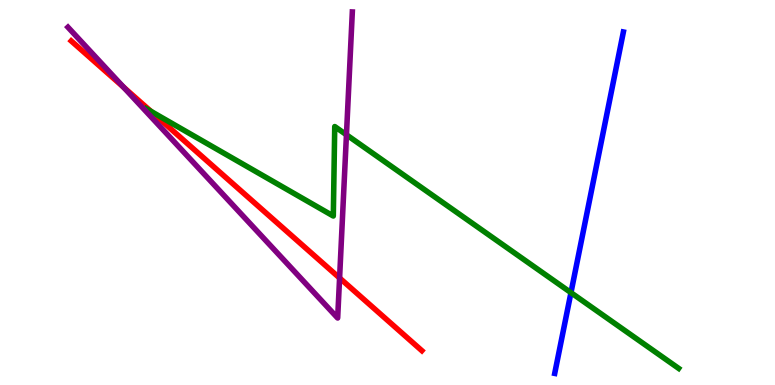[{'lines': ['blue', 'red'], 'intersections': []}, {'lines': ['green', 'red'], 'intersections': [{'x': 1.95, 'y': 7.11}]}, {'lines': ['purple', 'red'], 'intersections': [{'x': 1.59, 'y': 7.74}, {'x': 4.38, 'y': 2.78}]}, {'lines': ['blue', 'green'], 'intersections': [{'x': 7.37, 'y': 2.4}]}, {'lines': ['blue', 'purple'], 'intersections': []}, {'lines': ['green', 'purple'], 'intersections': [{'x': 4.47, 'y': 6.5}]}]